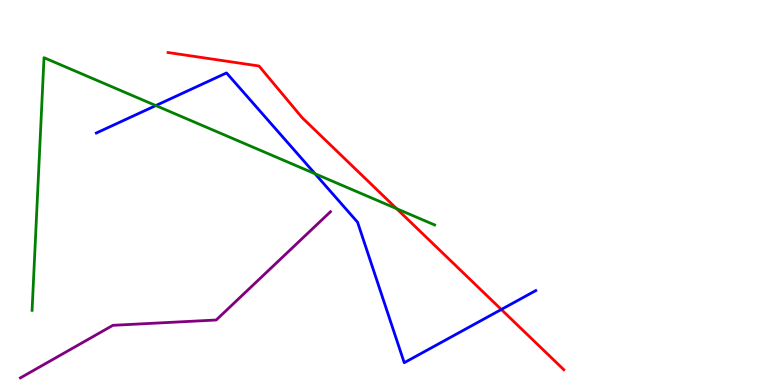[{'lines': ['blue', 'red'], 'intersections': [{'x': 6.47, 'y': 1.96}]}, {'lines': ['green', 'red'], 'intersections': [{'x': 5.12, 'y': 4.58}]}, {'lines': ['purple', 'red'], 'intersections': []}, {'lines': ['blue', 'green'], 'intersections': [{'x': 2.01, 'y': 7.26}, {'x': 4.06, 'y': 5.49}]}, {'lines': ['blue', 'purple'], 'intersections': []}, {'lines': ['green', 'purple'], 'intersections': []}]